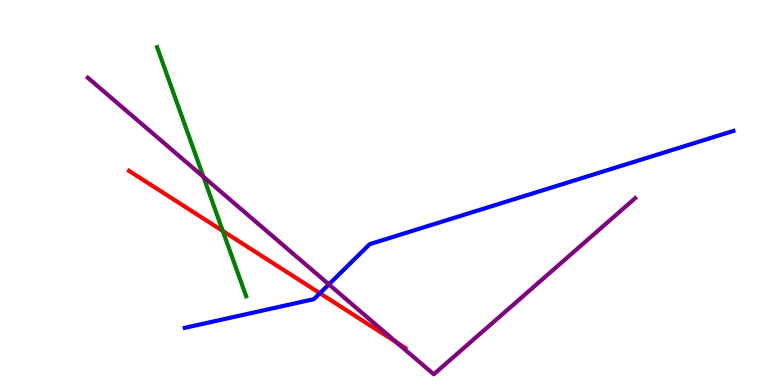[{'lines': ['blue', 'red'], 'intersections': [{'x': 4.13, 'y': 2.38}]}, {'lines': ['green', 'red'], 'intersections': [{'x': 2.87, 'y': 4.0}]}, {'lines': ['purple', 'red'], 'intersections': [{'x': 5.12, 'y': 1.11}]}, {'lines': ['blue', 'green'], 'intersections': []}, {'lines': ['blue', 'purple'], 'intersections': [{'x': 4.24, 'y': 2.61}]}, {'lines': ['green', 'purple'], 'intersections': [{'x': 2.63, 'y': 5.41}]}]